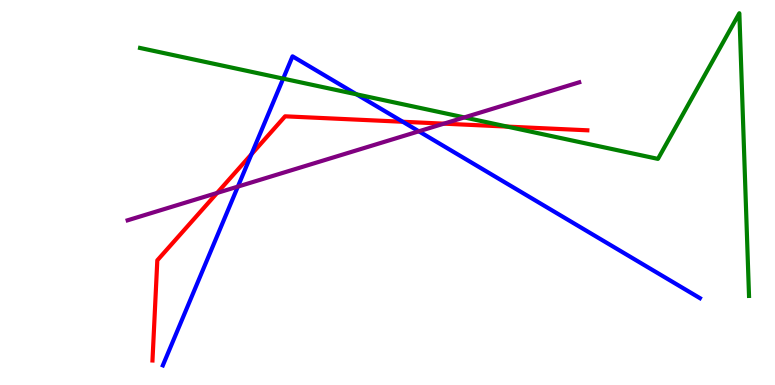[{'lines': ['blue', 'red'], 'intersections': [{'x': 3.24, 'y': 5.99}, {'x': 5.2, 'y': 6.84}]}, {'lines': ['green', 'red'], 'intersections': [{'x': 6.54, 'y': 6.71}]}, {'lines': ['purple', 'red'], 'intersections': [{'x': 2.8, 'y': 4.99}, {'x': 5.73, 'y': 6.79}]}, {'lines': ['blue', 'green'], 'intersections': [{'x': 3.65, 'y': 7.96}, {'x': 4.6, 'y': 7.55}]}, {'lines': ['blue', 'purple'], 'intersections': [{'x': 3.07, 'y': 5.15}, {'x': 5.4, 'y': 6.59}]}, {'lines': ['green', 'purple'], 'intersections': [{'x': 5.99, 'y': 6.95}]}]